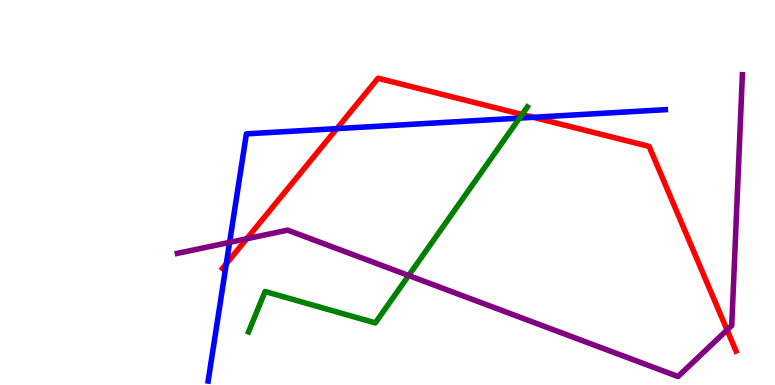[{'lines': ['blue', 'red'], 'intersections': [{'x': 2.92, 'y': 3.15}, {'x': 4.35, 'y': 6.66}, {'x': 6.88, 'y': 6.95}]}, {'lines': ['green', 'red'], 'intersections': [{'x': 6.74, 'y': 7.03}]}, {'lines': ['purple', 'red'], 'intersections': [{'x': 3.18, 'y': 3.8}, {'x': 9.38, 'y': 1.43}]}, {'lines': ['blue', 'green'], 'intersections': [{'x': 6.7, 'y': 6.93}]}, {'lines': ['blue', 'purple'], 'intersections': [{'x': 2.96, 'y': 3.7}]}, {'lines': ['green', 'purple'], 'intersections': [{'x': 5.27, 'y': 2.84}]}]